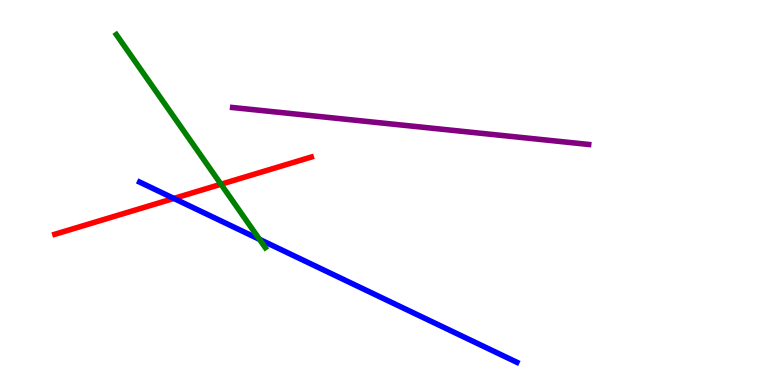[{'lines': ['blue', 'red'], 'intersections': [{'x': 2.24, 'y': 4.85}]}, {'lines': ['green', 'red'], 'intersections': [{'x': 2.85, 'y': 5.21}]}, {'lines': ['purple', 'red'], 'intersections': []}, {'lines': ['blue', 'green'], 'intersections': [{'x': 3.35, 'y': 3.78}]}, {'lines': ['blue', 'purple'], 'intersections': []}, {'lines': ['green', 'purple'], 'intersections': []}]